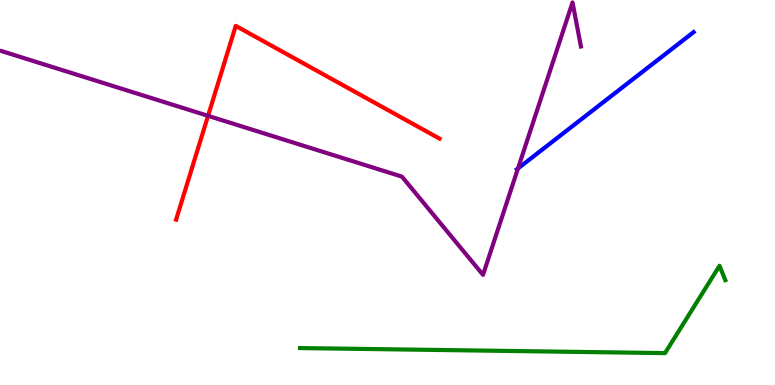[{'lines': ['blue', 'red'], 'intersections': []}, {'lines': ['green', 'red'], 'intersections': []}, {'lines': ['purple', 'red'], 'intersections': [{'x': 2.68, 'y': 6.99}]}, {'lines': ['blue', 'green'], 'intersections': []}, {'lines': ['blue', 'purple'], 'intersections': [{'x': 6.68, 'y': 5.63}]}, {'lines': ['green', 'purple'], 'intersections': []}]